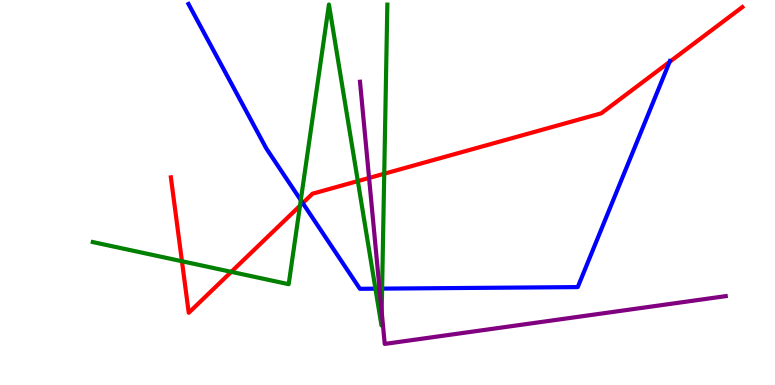[{'lines': ['blue', 'red'], 'intersections': [{'x': 3.91, 'y': 4.72}, {'x': 8.64, 'y': 8.39}]}, {'lines': ['green', 'red'], 'intersections': [{'x': 2.35, 'y': 3.21}, {'x': 2.98, 'y': 2.94}, {'x': 3.87, 'y': 4.66}, {'x': 4.62, 'y': 5.3}, {'x': 4.96, 'y': 5.49}]}, {'lines': ['purple', 'red'], 'intersections': [{'x': 4.76, 'y': 5.38}]}, {'lines': ['blue', 'green'], 'intersections': [{'x': 3.88, 'y': 4.8}, {'x': 4.84, 'y': 2.5}, {'x': 4.93, 'y': 2.5}]}, {'lines': ['blue', 'purple'], 'intersections': [{'x': 4.9, 'y': 2.5}]}, {'lines': ['green', 'purple'], 'intersections': [{'x': 4.93, 'y': 1.9}]}]